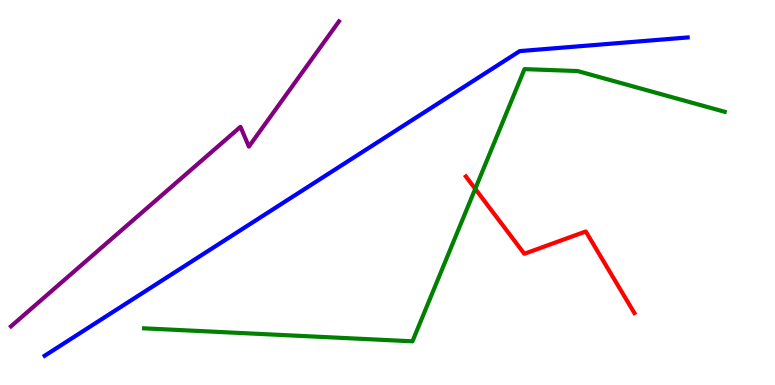[{'lines': ['blue', 'red'], 'intersections': []}, {'lines': ['green', 'red'], 'intersections': [{'x': 6.13, 'y': 5.1}]}, {'lines': ['purple', 'red'], 'intersections': []}, {'lines': ['blue', 'green'], 'intersections': []}, {'lines': ['blue', 'purple'], 'intersections': []}, {'lines': ['green', 'purple'], 'intersections': []}]